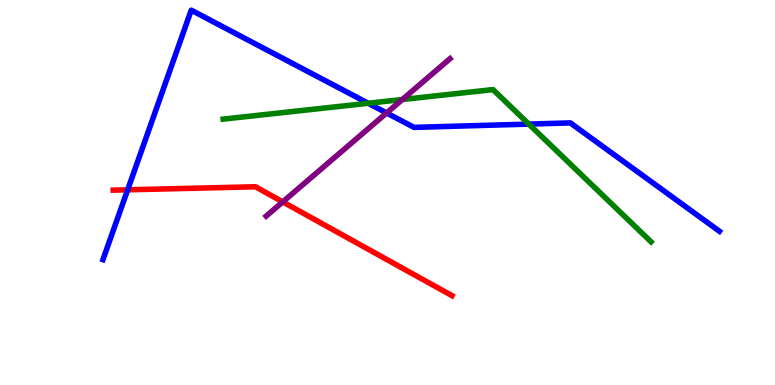[{'lines': ['blue', 'red'], 'intersections': [{'x': 1.65, 'y': 5.07}]}, {'lines': ['green', 'red'], 'intersections': []}, {'lines': ['purple', 'red'], 'intersections': [{'x': 3.65, 'y': 4.76}]}, {'lines': ['blue', 'green'], 'intersections': [{'x': 4.75, 'y': 7.32}, {'x': 6.82, 'y': 6.78}]}, {'lines': ['blue', 'purple'], 'intersections': [{'x': 4.99, 'y': 7.07}]}, {'lines': ['green', 'purple'], 'intersections': [{'x': 5.19, 'y': 7.42}]}]